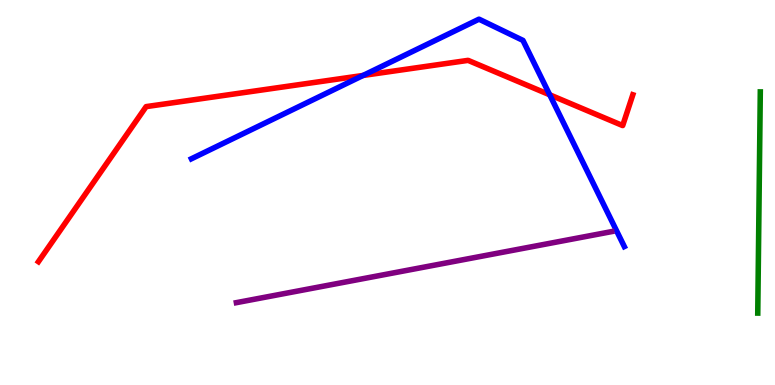[{'lines': ['blue', 'red'], 'intersections': [{'x': 4.69, 'y': 8.04}, {'x': 7.09, 'y': 7.54}]}, {'lines': ['green', 'red'], 'intersections': []}, {'lines': ['purple', 'red'], 'intersections': []}, {'lines': ['blue', 'green'], 'intersections': []}, {'lines': ['blue', 'purple'], 'intersections': []}, {'lines': ['green', 'purple'], 'intersections': []}]